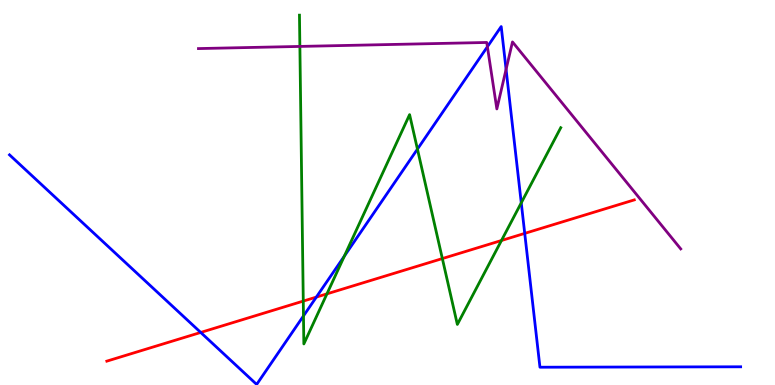[{'lines': ['blue', 'red'], 'intersections': [{'x': 2.59, 'y': 1.37}, {'x': 4.08, 'y': 2.28}, {'x': 6.77, 'y': 3.94}]}, {'lines': ['green', 'red'], 'intersections': [{'x': 3.91, 'y': 2.18}, {'x': 4.22, 'y': 2.37}, {'x': 5.71, 'y': 3.28}, {'x': 6.47, 'y': 3.75}]}, {'lines': ['purple', 'red'], 'intersections': []}, {'lines': ['blue', 'green'], 'intersections': [{'x': 3.92, 'y': 1.79}, {'x': 4.44, 'y': 3.35}, {'x': 5.39, 'y': 6.13}, {'x': 6.73, 'y': 4.73}]}, {'lines': ['blue', 'purple'], 'intersections': [{'x': 6.29, 'y': 8.79}, {'x': 6.53, 'y': 8.2}]}, {'lines': ['green', 'purple'], 'intersections': [{'x': 3.87, 'y': 8.79}]}]